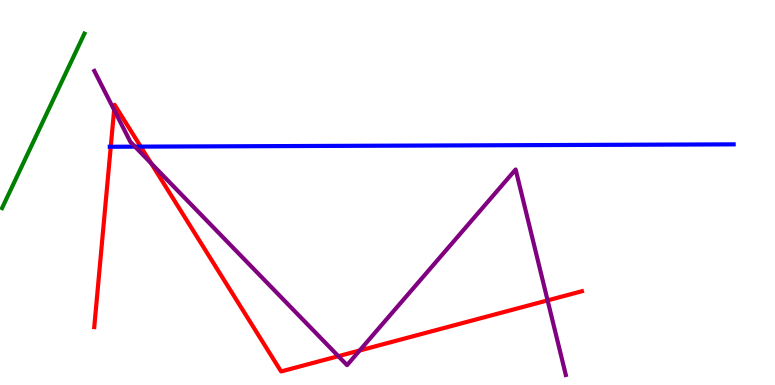[{'lines': ['blue', 'red'], 'intersections': [{'x': 1.43, 'y': 6.19}, {'x': 1.82, 'y': 6.19}]}, {'lines': ['green', 'red'], 'intersections': []}, {'lines': ['purple', 'red'], 'intersections': [{'x': 1.47, 'y': 7.15}, {'x': 1.95, 'y': 5.76}, {'x': 4.37, 'y': 0.749}, {'x': 4.64, 'y': 0.896}, {'x': 7.07, 'y': 2.2}]}, {'lines': ['blue', 'green'], 'intersections': []}, {'lines': ['blue', 'purple'], 'intersections': [{'x': 1.74, 'y': 6.19}]}, {'lines': ['green', 'purple'], 'intersections': []}]